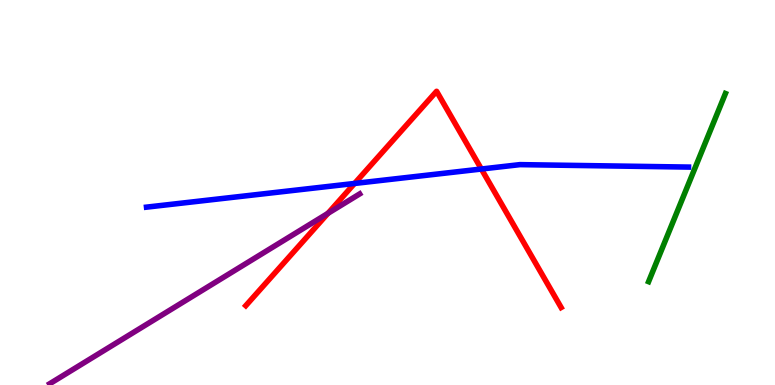[{'lines': ['blue', 'red'], 'intersections': [{'x': 4.57, 'y': 5.23}, {'x': 6.21, 'y': 5.61}]}, {'lines': ['green', 'red'], 'intersections': []}, {'lines': ['purple', 'red'], 'intersections': [{'x': 4.23, 'y': 4.46}]}, {'lines': ['blue', 'green'], 'intersections': []}, {'lines': ['blue', 'purple'], 'intersections': []}, {'lines': ['green', 'purple'], 'intersections': []}]